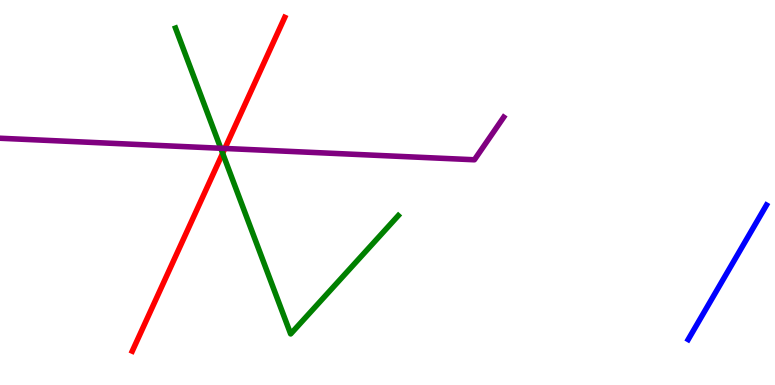[{'lines': ['blue', 'red'], 'intersections': []}, {'lines': ['green', 'red'], 'intersections': [{'x': 2.87, 'y': 6.02}]}, {'lines': ['purple', 'red'], 'intersections': [{'x': 2.9, 'y': 6.14}]}, {'lines': ['blue', 'green'], 'intersections': []}, {'lines': ['blue', 'purple'], 'intersections': []}, {'lines': ['green', 'purple'], 'intersections': [{'x': 2.85, 'y': 6.15}]}]